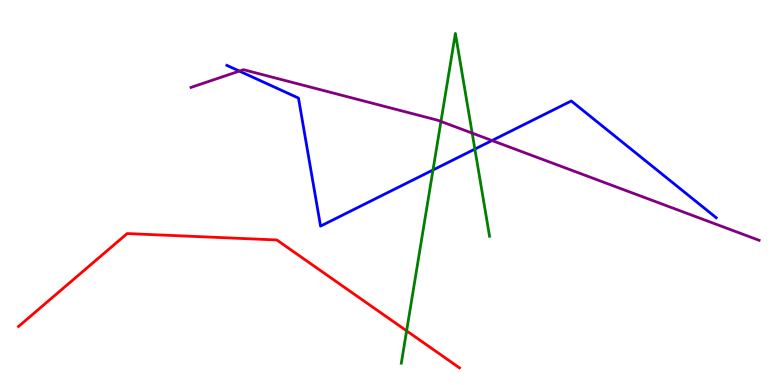[{'lines': ['blue', 'red'], 'intersections': []}, {'lines': ['green', 'red'], 'intersections': [{'x': 5.25, 'y': 1.41}]}, {'lines': ['purple', 'red'], 'intersections': []}, {'lines': ['blue', 'green'], 'intersections': [{'x': 5.59, 'y': 5.58}, {'x': 6.13, 'y': 6.13}]}, {'lines': ['blue', 'purple'], 'intersections': [{'x': 3.09, 'y': 8.15}, {'x': 6.35, 'y': 6.35}]}, {'lines': ['green', 'purple'], 'intersections': [{'x': 5.69, 'y': 6.85}, {'x': 6.09, 'y': 6.54}]}]